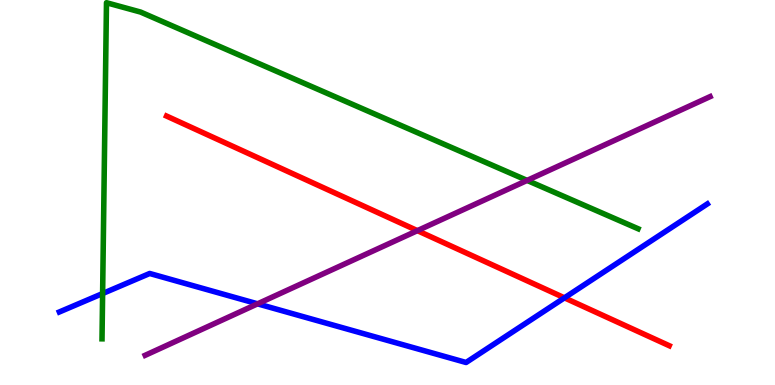[{'lines': ['blue', 'red'], 'intersections': [{'x': 7.28, 'y': 2.26}]}, {'lines': ['green', 'red'], 'intersections': []}, {'lines': ['purple', 'red'], 'intersections': [{'x': 5.39, 'y': 4.01}]}, {'lines': ['blue', 'green'], 'intersections': [{'x': 1.32, 'y': 2.38}]}, {'lines': ['blue', 'purple'], 'intersections': [{'x': 3.32, 'y': 2.11}]}, {'lines': ['green', 'purple'], 'intersections': [{'x': 6.8, 'y': 5.31}]}]